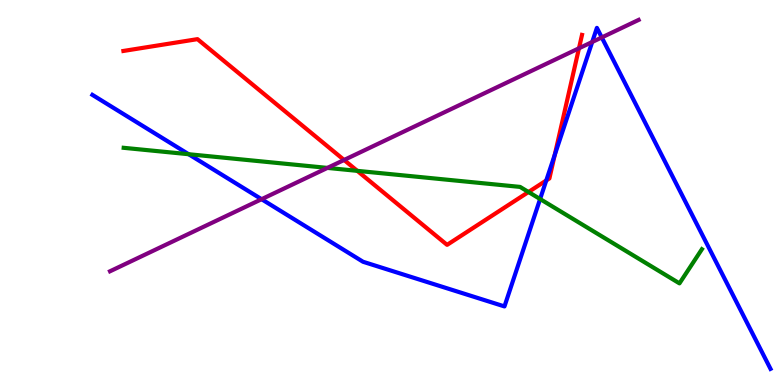[{'lines': ['blue', 'red'], 'intersections': [{'x': 7.05, 'y': 5.31}, {'x': 7.16, 'y': 5.98}]}, {'lines': ['green', 'red'], 'intersections': [{'x': 4.61, 'y': 5.56}, {'x': 6.82, 'y': 5.01}]}, {'lines': ['purple', 'red'], 'intersections': [{'x': 4.44, 'y': 5.84}, {'x': 7.47, 'y': 8.75}]}, {'lines': ['blue', 'green'], 'intersections': [{'x': 2.43, 'y': 5.99}, {'x': 6.97, 'y': 4.83}]}, {'lines': ['blue', 'purple'], 'intersections': [{'x': 3.38, 'y': 4.83}, {'x': 7.64, 'y': 8.91}, {'x': 7.76, 'y': 9.03}]}, {'lines': ['green', 'purple'], 'intersections': [{'x': 4.22, 'y': 5.64}]}]